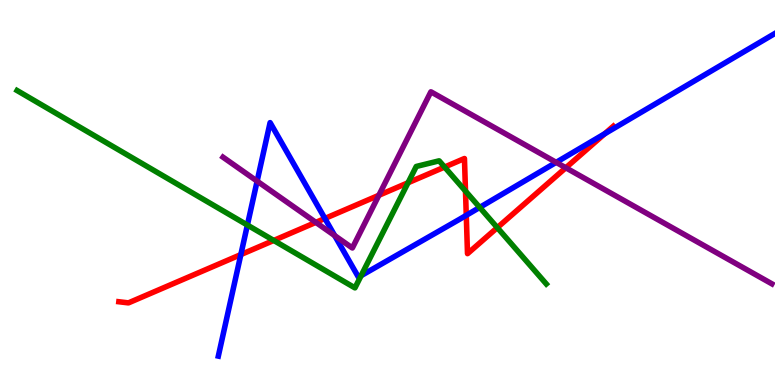[{'lines': ['blue', 'red'], 'intersections': [{'x': 3.11, 'y': 3.39}, {'x': 4.19, 'y': 4.33}, {'x': 6.02, 'y': 4.41}, {'x': 7.8, 'y': 6.53}]}, {'lines': ['green', 'red'], 'intersections': [{'x': 3.53, 'y': 3.75}, {'x': 5.26, 'y': 5.25}, {'x': 5.74, 'y': 5.66}, {'x': 6.01, 'y': 5.04}, {'x': 6.42, 'y': 4.09}]}, {'lines': ['purple', 'red'], 'intersections': [{'x': 4.08, 'y': 4.22}, {'x': 4.89, 'y': 4.93}, {'x': 7.3, 'y': 5.64}]}, {'lines': ['blue', 'green'], 'intersections': [{'x': 3.19, 'y': 4.15}, {'x': 4.66, 'y': 2.84}, {'x': 6.19, 'y': 4.61}]}, {'lines': ['blue', 'purple'], 'intersections': [{'x': 3.32, 'y': 5.29}, {'x': 4.32, 'y': 3.88}, {'x': 7.18, 'y': 5.78}]}, {'lines': ['green', 'purple'], 'intersections': []}]